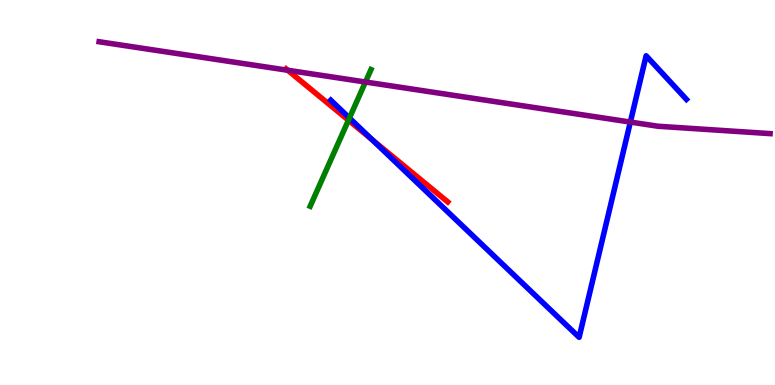[{'lines': ['blue', 'red'], 'intersections': [{'x': 4.8, 'y': 6.37}]}, {'lines': ['green', 'red'], 'intersections': [{'x': 4.5, 'y': 6.88}]}, {'lines': ['purple', 'red'], 'intersections': [{'x': 3.71, 'y': 8.17}]}, {'lines': ['blue', 'green'], 'intersections': [{'x': 4.51, 'y': 6.93}]}, {'lines': ['blue', 'purple'], 'intersections': [{'x': 8.13, 'y': 6.83}]}, {'lines': ['green', 'purple'], 'intersections': [{'x': 4.72, 'y': 7.87}]}]